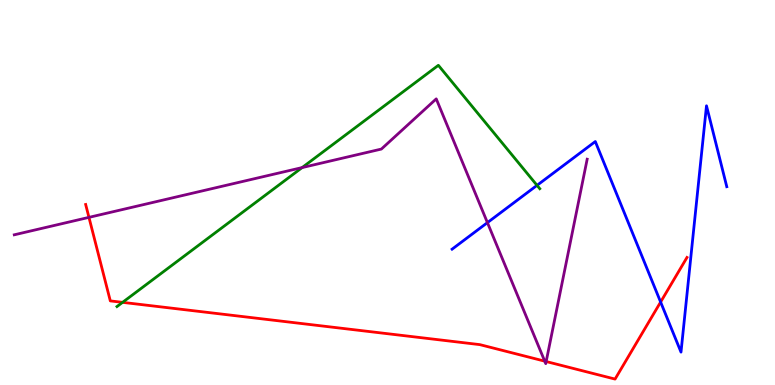[{'lines': ['blue', 'red'], 'intersections': [{'x': 8.52, 'y': 2.15}]}, {'lines': ['green', 'red'], 'intersections': [{'x': 1.58, 'y': 2.15}]}, {'lines': ['purple', 'red'], 'intersections': [{'x': 1.15, 'y': 4.35}, {'x': 7.03, 'y': 0.619}, {'x': 7.05, 'y': 0.61}]}, {'lines': ['blue', 'green'], 'intersections': [{'x': 6.93, 'y': 5.19}]}, {'lines': ['blue', 'purple'], 'intersections': [{'x': 6.29, 'y': 4.22}]}, {'lines': ['green', 'purple'], 'intersections': [{'x': 3.9, 'y': 5.65}]}]